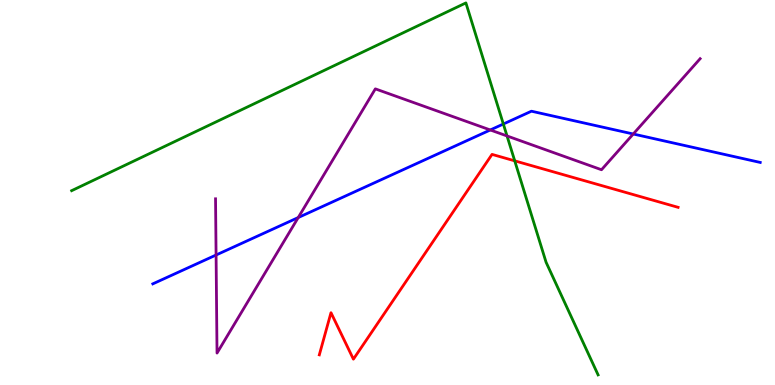[{'lines': ['blue', 'red'], 'intersections': []}, {'lines': ['green', 'red'], 'intersections': [{'x': 6.64, 'y': 5.82}]}, {'lines': ['purple', 'red'], 'intersections': []}, {'lines': ['blue', 'green'], 'intersections': [{'x': 6.49, 'y': 6.78}]}, {'lines': ['blue', 'purple'], 'intersections': [{'x': 2.79, 'y': 3.38}, {'x': 3.85, 'y': 4.35}, {'x': 6.33, 'y': 6.62}, {'x': 8.17, 'y': 6.52}]}, {'lines': ['green', 'purple'], 'intersections': [{'x': 6.54, 'y': 6.47}]}]